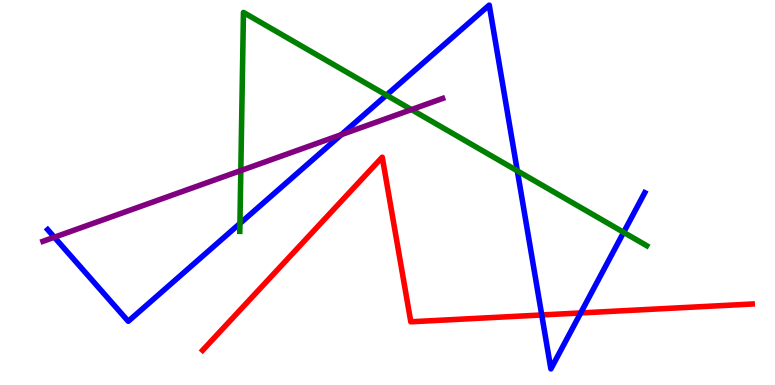[{'lines': ['blue', 'red'], 'intersections': [{'x': 6.99, 'y': 1.82}, {'x': 7.49, 'y': 1.87}]}, {'lines': ['green', 'red'], 'intersections': []}, {'lines': ['purple', 'red'], 'intersections': []}, {'lines': ['blue', 'green'], 'intersections': [{'x': 3.1, 'y': 4.2}, {'x': 4.99, 'y': 7.53}, {'x': 6.68, 'y': 5.56}, {'x': 8.05, 'y': 3.97}]}, {'lines': ['blue', 'purple'], 'intersections': [{'x': 0.701, 'y': 3.84}, {'x': 4.4, 'y': 6.5}]}, {'lines': ['green', 'purple'], 'intersections': [{'x': 3.11, 'y': 5.57}, {'x': 5.31, 'y': 7.15}]}]